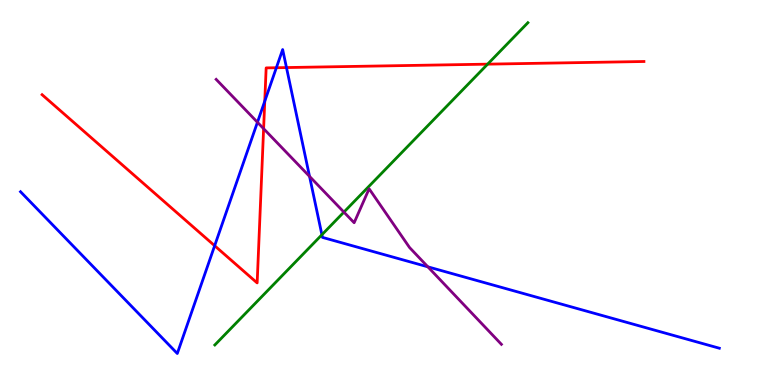[{'lines': ['blue', 'red'], 'intersections': [{'x': 2.77, 'y': 3.62}, {'x': 3.42, 'y': 7.37}, {'x': 3.57, 'y': 8.24}, {'x': 3.7, 'y': 8.25}]}, {'lines': ['green', 'red'], 'intersections': [{'x': 6.29, 'y': 8.33}]}, {'lines': ['purple', 'red'], 'intersections': [{'x': 3.4, 'y': 6.66}]}, {'lines': ['blue', 'green'], 'intersections': [{'x': 4.15, 'y': 3.9}]}, {'lines': ['blue', 'purple'], 'intersections': [{'x': 3.32, 'y': 6.82}, {'x': 3.99, 'y': 5.42}, {'x': 5.52, 'y': 3.07}]}, {'lines': ['green', 'purple'], 'intersections': [{'x': 4.44, 'y': 4.49}]}]